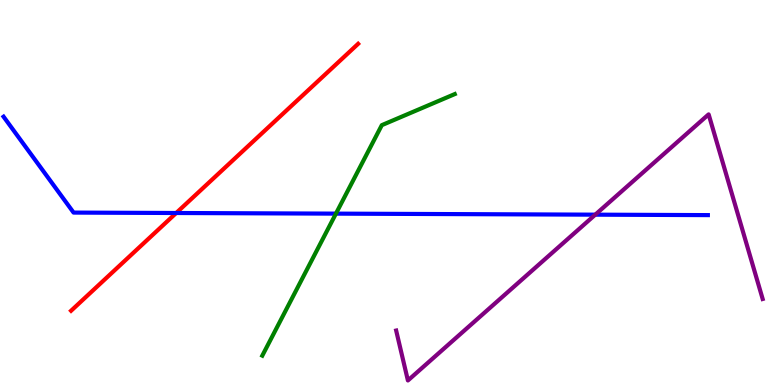[{'lines': ['blue', 'red'], 'intersections': [{'x': 2.27, 'y': 4.47}]}, {'lines': ['green', 'red'], 'intersections': []}, {'lines': ['purple', 'red'], 'intersections': []}, {'lines': ['blue', 'green'], 'intersections': [{'x': 4.33, 'y': 4.45}]}, {'lines': ['blue', 'purple'], 'intersections': [{'x': 7.68, 'y': 4.42}]}, {'lines': ['green', 'purple'], 'intersections': []}]